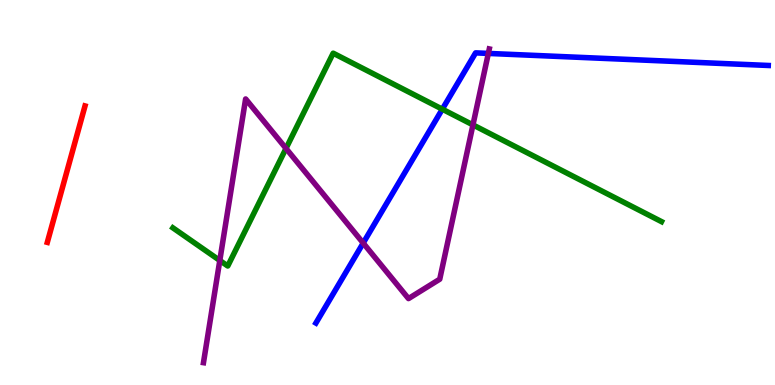[{'lines': ['blue', 'red'], 'intersections': []}, {'lines': ['green', 'red'], 'intersections': []}, {'lines': ['purple', 'red'], 'intersections': []}, {'lines': ['blue', 'green'], 'intersections': [{'x': 5.71, 'y': 7.16}]}, {'lines': ['blue', 'purple'], 'intersections': [{'x': 4.69, 'y': 3.69}, {'x': 6.3, 'y': 8.61}]}, {'lines': ['green', 'purple'], 'intersections': [{'x': 2.84, 'y': 3.23}, {'x': 3.69, 'y': 6.14}, {'x': 6.1, 'y': 6.76}]}]